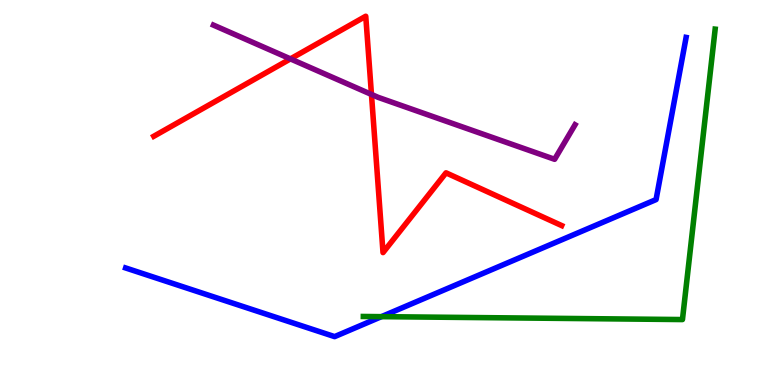[{'lines': ['blue', 'red'], 'intersections': []}, {'lines': ['green', 'red'], 'intersections': []}, {'lines': ['purple', 'red'], 'intersections': [{'x': 3.75, 'y': 8.47}, {'x': 4.79, 'y': 7.55}]}, {'lines': ['blue', 'green'], 'intersections': [{'x': 4.92, 'y': 1.78}]}, {'lines': ['blue', 'purple'], 'intersections': []}, {'lines': ['green', 'purple'], 'intersections': []}]